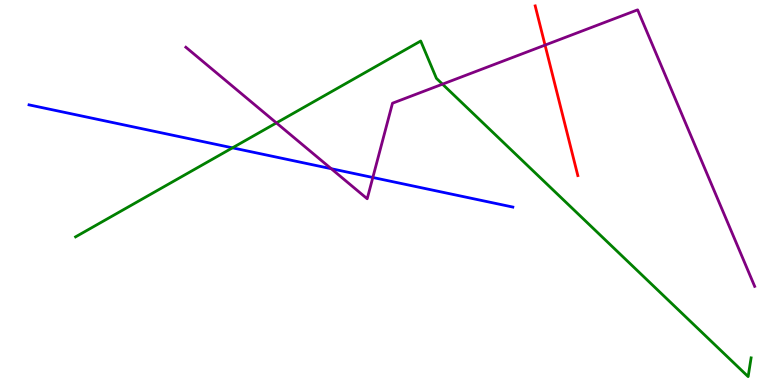[{'lines': ['blue', 'red'], 'intersections': []}, {'lines': ['green', 'red'], 'intersections': []}, {'lines': ['purple', 'red'], 'intersections': [{'x': 7.03, 'y': 8.83}]}, {'lines': ['blue', 'green'], 'intersections': [{'x': 3.0, 'y': 6.16}]}, {'lines': ['blue', 'purple'], 'intersections': [{'x': 4.27, 'y': 5.62}, {'x': 4.81, 'y': 5.39}]}, {'lines': ['green', 'purple'], 'intersections': [{'x': 3.57, 'y': 6.81}, {'x': 5.71, 'y': 7.81}]}]